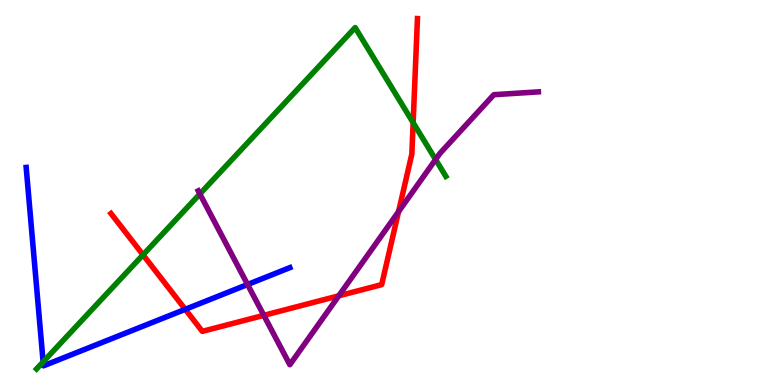[{'lines': ['blue', 'red'], 'intersections': [{'x': 2.39, 'y': 1.97}]}, {'lines': ['green', 'red'], 'intersections': [{'x': 1.85, 'y': 3.38}, {'x': 5.33, 'y': 6.81}]}, {'lines': ['purple', 'red'], 'intersections': [{'x': 3.4, 'y': 1.81}, {'x': 4.37, 'y': 2.32}, {'x': 5.14, 'y': 4.5}]}, {'lines': ['blue', 'green'], 'intersections': [{'x': 0.556, 'y': 0.6}]}, {'lines': ['blue', 'purple'], 'intersections': [{'x': 3.19, 'y': 2.61}]}, {'lines': ['green', 'purple'], 'intersections': [{'x': 2.58, 'y': 4.96}, {'x': 5.62, 'y': 5.86}]}]